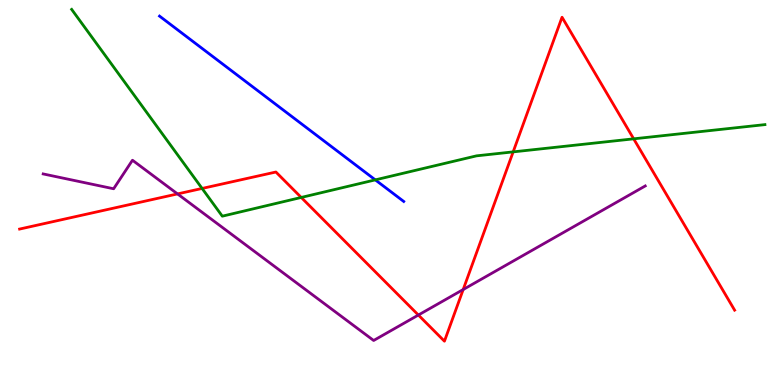[{'lines': ['blue', 'red'], 'intersections': []}, {'lines': ['green', 'red'], 'intersections': [{'x': 2.61, 'y': 5.11}, {'x': 3.89, 'y': 4.87}, {'x': 6.62, 'y': 6.06}, {'x': 8.18, 'y': 6.39}]}, {'lines': ['purple', 'red'], 'intersections': [{'x': 2.29, 'y': 4.96}, {'x': 5.4, 'y': 1.82}, {'x': 5.98, 'y': 2.48}]}, {'lines': ['blue', 'green'], 'intersections': [{'x': 4.84, 'y': 5.33}]}, {'lines': ['blue', 'purple'], 'intersections': []}, {'lines': ['green', 'purple'], 'intersections': []}]